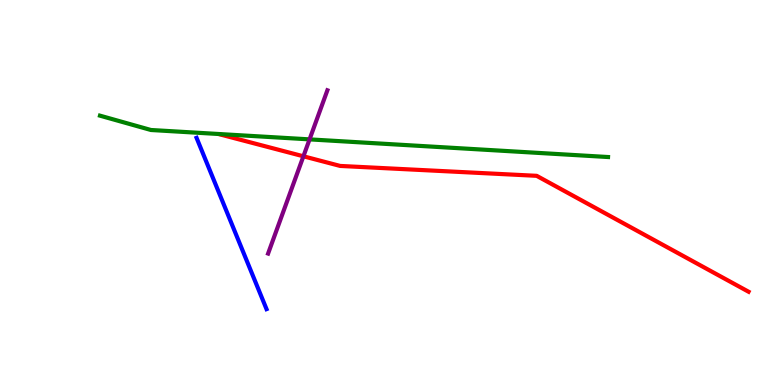[{'lines': ['blue', 'red'], 'intersections': []}, {'lines': ['green', 'red'], 'intersections': []}, {'lines': ['purple', 'red'], 'intersections': [{'x': 3.92, 'y': 5.94}]}, {'lines': ['blue', 'green'], 'intersections': []}, {'lines': ['blue', 'purple'], 'intersections': []}, {'lines': ['green', 'purple'], 'intersections': [{'x': 3.99, 'y': 6.38}]}]